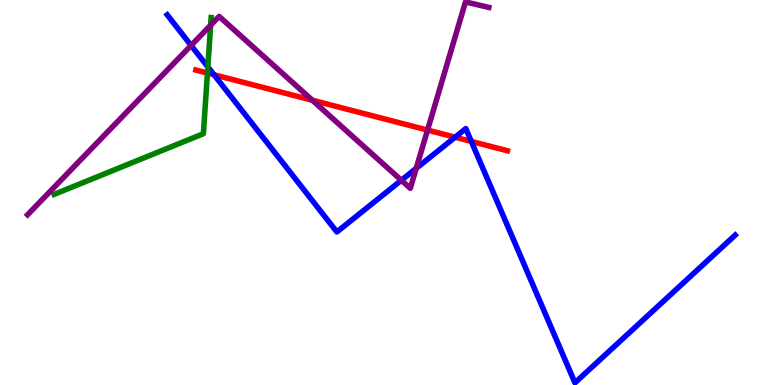[{'lines': ['blue', 'red'], 'intersections': [{'x': 2.76, 'y': 8.06}, {'x': 5.87, 'y': 6.44}, {'x': 6.08, 'y': 6.33}]}, {'lines': ['green', 'red'], 'intersections': [{'x': 2.68, 'y': 8.1}]}, {'lines': ['purple', 'red'], 'intersections': [{'x': 4.03, 'y': 7.4}, {'x': 5.52, 'y': 6.62}]}, {'lines': ['blue', 'green'], 'intersections': [{'x': 2.68, 'y': 8.26}]}, {'lines': ['blue', 'purple'], 'intersections': [{'x': 2.47, 'y': 8.82}, {'x': 5.18, 'y': 5.32}, {'x': 5.37, 'y': 5.63}]}, {'lines': ['green', 'purple'], 'intersections': [{'x': 2.72, 'y': 9.34}]}]